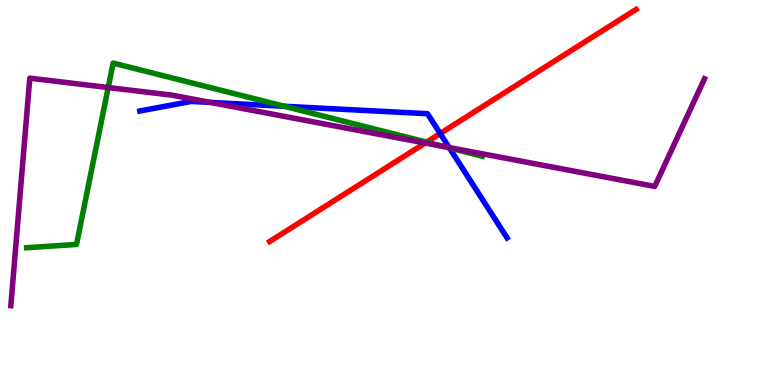[{'lines': ['blue', 'red'], 'intersections': [{'x': 5.68, 'y': 6.53}]}, {'lines': ['green', 'red'], 'intersections': [{'x': 5.5, 'y': 6.31}]}, {'lines': ['purple', 'red'], 'intersections': [{'x': 5.49, 'y': 6.29}]}, {'lines': ['blue', 'green'], 'intersections': [{'x': 3.67, 'y': 7.24}, {'x': 5.8, 'y': 6.16}]}, {'lines': ['blue', 'purple'], 'intersections': [{'x': 2.71, 'y': 7.34}, {'x': 5.8, 'y': 6.17}]}, {'lines': ['green', 'purple'], 'intersections': [{'x': 1.4, 'y': 7.73}, {'x': 5.73, 'y': 6.19}]}]